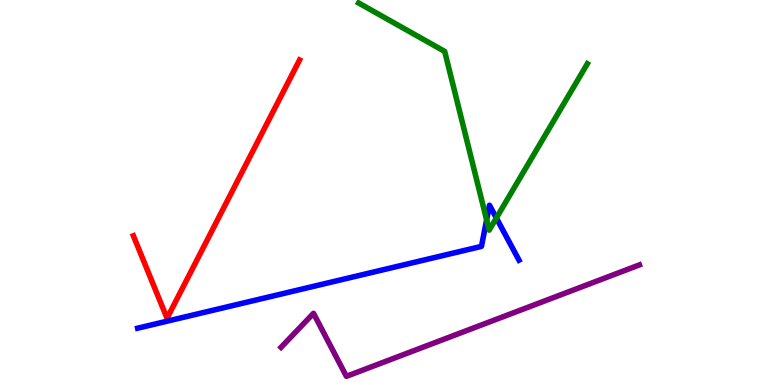[{'lines': ['blue', 'red'], 'intersections': []}, {'lines': ['green', 'red'], 'intersections': []}, {'lines': ['purple', 'red'], 'intersections': []}, {'lines': ['blue', 'green'], 'intersections': [{'x': 6.28, 'y': 4.29}, {'x': 6.4, 'y': 4.34}]}, {'lines': ['blue', 'purple'], 'intersections': []}, {'lines': ['green', 'purple'], 'intersections': []}]